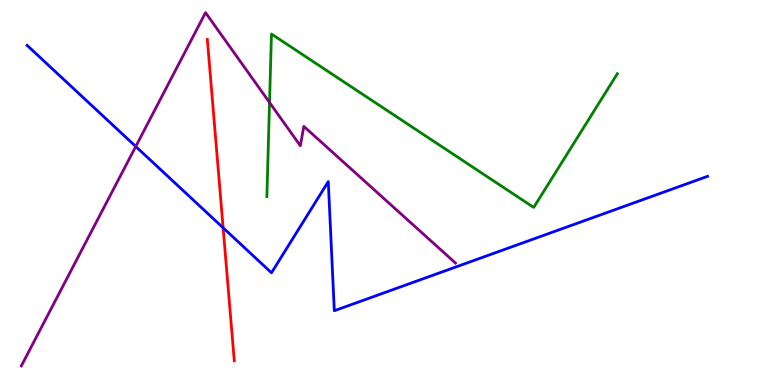[{'lines': ['blue', 'red'], 'intersections': [{'x': 2.88, 'y': 4.08}]}, {'lines': ['green', 'red'], 'intersections': []}, {'lines': ['purple', 'red'], 'intersections': []}, {'lines': ['blue', 'green'], 'intersections': []}, {'lines': ['blue', 'purple'], 'intersections': [{'x': 1.75, 'y': 6.2}]}, {'lines': ['green', 'purple'], 'intersections': [{'x': 3.48, 'y': 7.34}]}]